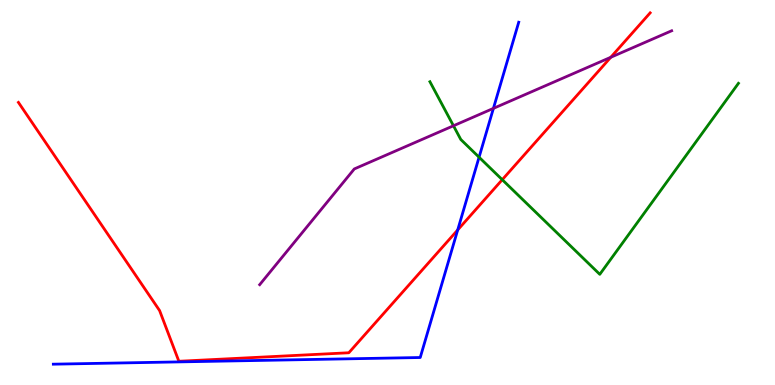[{'lines': ['blue', 'red'], 'intersections': [{'x': 5.91, 'y': 4.03}]}, {'lines': ['green', 'red'], 'intersections': [{'x': 6.48, 'y': 5.33}]}, {'lines': ['purple', 'red'], 'intersections': [{'x': 7.88, 'y': 8.51}]}, {'lines': ['blue', 'green'], 'intersections': [{'x': 6.18, 'y': 5.92}]}, {'lines': ['blue', 'purple'], 'intersections': [{'x': 6.37, 'y': 7.19}]}, {'lines': ['green', 'purple'], 'intersections': [{'x': 5.85, 'y': 6.73}]}]